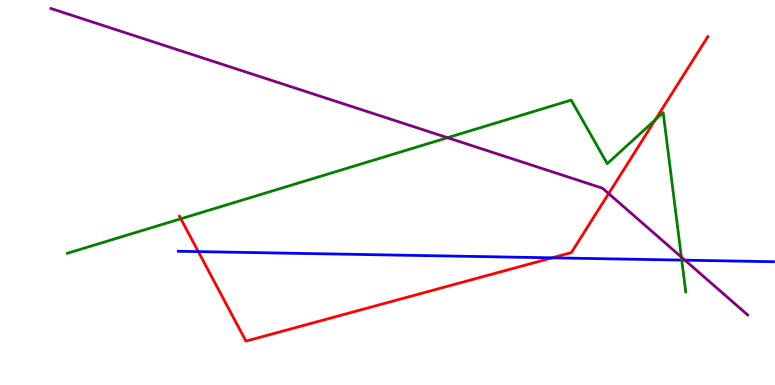[{'lines': ['blue', 'red'], 'intersections': [{'x': 2.56, 'y': 3.46}, {'x': 7.12, 'y': 3.3}]}, {'lines': ['green', 'red'], 'intersections': [{'x': 2.33, 'y': 4.32}, {'x': 8.45, 'y': 6.89}]}, {'lines': ['purple', 'red'], 'intersections': [{'x': 7.85, 'y': 4.97}]}, {'lines': ['blue', 'green'], 'intersections': [{'x': 8.8, 'y': 3.24}]}, {'lines': ['blue', 'purple'], 'intersections': [{'x': 8.84, 'y': 3.24}]}, {'lines': ['green', 'purple'], 'intersections': [{'x': 5.77, 'y': 6.42}, {'x': 8.79, 'y': 3.32}]}]